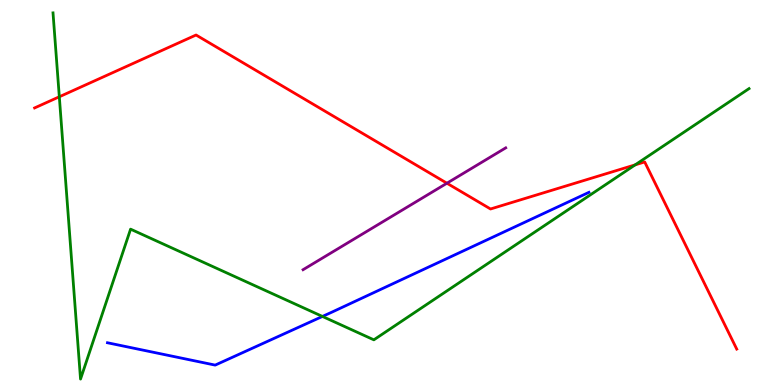[{'lines': ['blue', 'red'], 'intersections': []}, {'lines': ['green', 'red'], 'intersections': [{'x': 0.765, 'y': 7.49}, {'x': 8.2, 'y': 5.72}]}, {'lines': ['purple', 'red'], 'intersections': [{'x': 5.77, 'y': 5.24}]}, {'lines': ['blue', 'green'], 'intersections': [{'x': 4.16, 'y': 1.78}]}, {'lines': ['blue', 'purple'], 'intersections': []}, {'lines': ['green', 'purple'], 'intersections': []}]